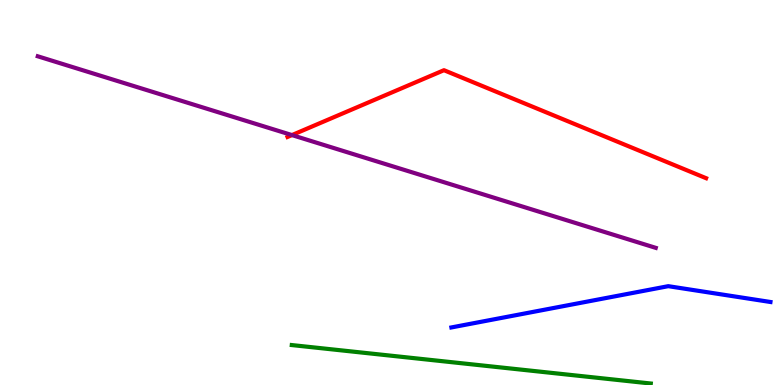[{'lines': ['blue', 'red'], 'intersections': []}, {'lines': ['green', 'red'], 'intersections': []}, {'lines': ['purple', 'red'], 'intersections': [{'x': 3.77, 'y': 6.49}]}, {'lines': ['blue', 'green'], 'intersections': []}, {'lines': ['blue', 'purple'], 'intersections': []}, {'lines': ['green', 'purple'], 'intersections': []}]